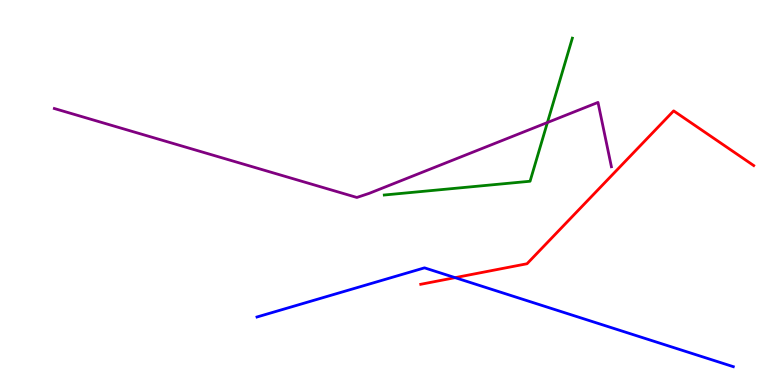[{'lines': ['blue', 'red'], 'intersections': [{'x': 5.87, 'y': 2.79}]}, {'lines': ['green', 'red'], 'intersections': []}, {'lines': ['purple', 'red'], 'intersections': []}, {'lines': ['blue', 'green'], 'intersections': []}, {'lines': ['blue', 'purple'], 'intersections': []}, {'lines': ['green', 'purple'], 'intersections': [{'x': 7.06, 'y': 6.82}]}]